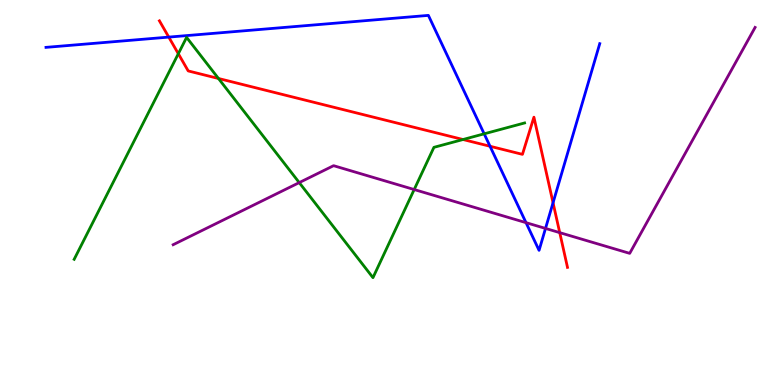[{'lines': ['blue', 'red'], 'intersections': [{'x': 2.18, 'y': 9.04}, {'x': 6.32, 'y': 6.2}, {'x': 7.14, 'y': 4.73}]}, {'lines': ['green', 'red'], 'intersections': [{'x': 2.3, 'y': 8.6}, {'x': 2.82, 'y': 7.96}, {'x': 5.97, 'y': 6.38}]}, {'lines': ['purple', 'red'], 'intersections': [{'x': 7.22, 'y': 3.96}]}, {'lines': ['blue', 'green'], 'intersections': [{'x': 6.25, 'y': 6.52}]}, {'lines': ['blue', 'purple'], 'intersections': [{'x': 6.79, 'y': 4.22}, {'x': 7.04, 'y': 4.07}]}, {'lines': ['green', 'purple'], 'intersections': [{'x': 3.86, 'y': 5.26}, {'x': 5.34, 'y': 5.08}]}]